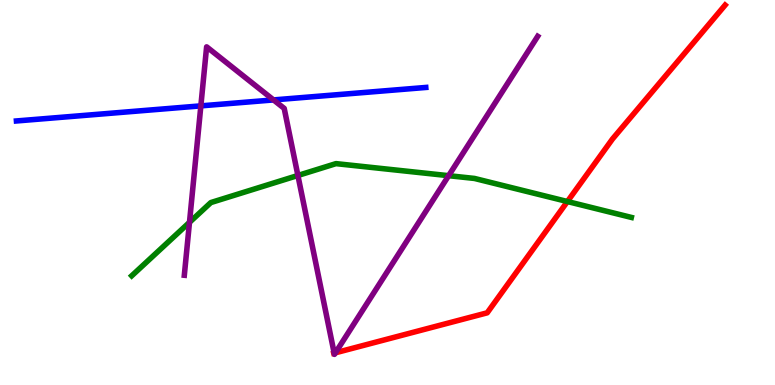[{'lines': ['blue', 'red'], 'intersections': []}, {'lines': ['green', 'red'], 'intersections': [{'x': 7.32, 'y': 4.77}]}, {'lines': ['purple', 'red'], 'intersections': [{'x': 4.31, 'y': 0.828}, {'x': 4.33, 'y': 0.836}]}, {'lines': ['blue', 'green'], 'intersections': []}, {'lines': ['blue', 'purple'], 'intersections': [{'x': 2.59, 'y': 7.25}, {'x': 3.53, 'y': 7.4}]}, {'lines': ['green', 'purple'], 'intersections': [{'x': 2.44, 'y': 4.23}, {'x': 3.84, 'y': 5.44}, {'x': 5.79, 'y': 5.44}]}]